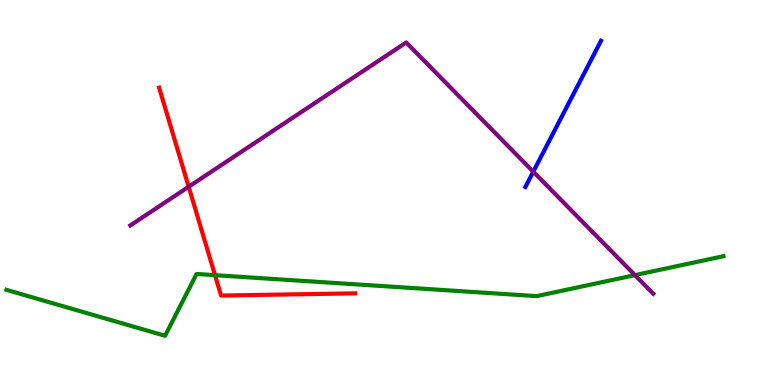[{'lines': ['blue', 'red'], 'intersections': []}, {'lines': ['green', 'red'], 'intersections': [{'x': 2.77, 'y': 2.85}]}, {'lines': ['purple', 'red'], 'intersections': [{'x': 2.43, 'y': 5.15}]}, {'lines': ['blue', 'green'], 'intersections': []}, {'lines': ['blue', 'purple'], 'intersections': [{'x': 6.88, 'y': 5.54}]}, {'lines': ['green', 'purple'], 'intersections': [{'x': 8.19, 'y': 2.85}]}]